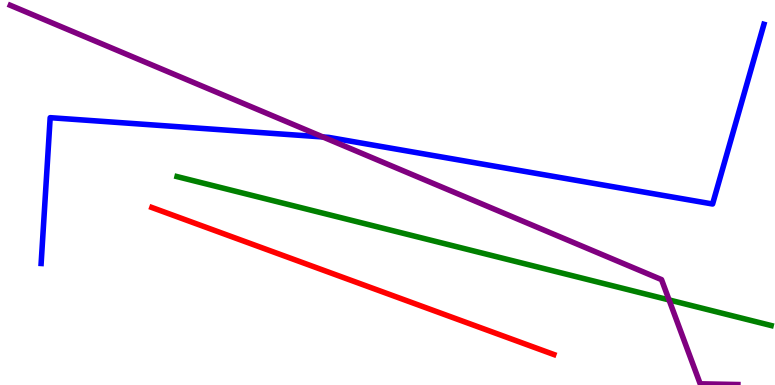[{'lines': ['blue', 'red'], 'intersections': []}, {'lines': ['green', 'red'], 'intersections': []}, {'lines': ['purple', 'red'], 'intersections': []}, {'lines': ['blue', 'green'], 'intersections': []}, {'lines': ['blue', 'purple'], 'intersections': [{'x': 4.17, 'y': 6.44}]}, {'lines': ['green', 'purple'], 'intersections': [{'x': 8.63, 'y': 2.21}]}]